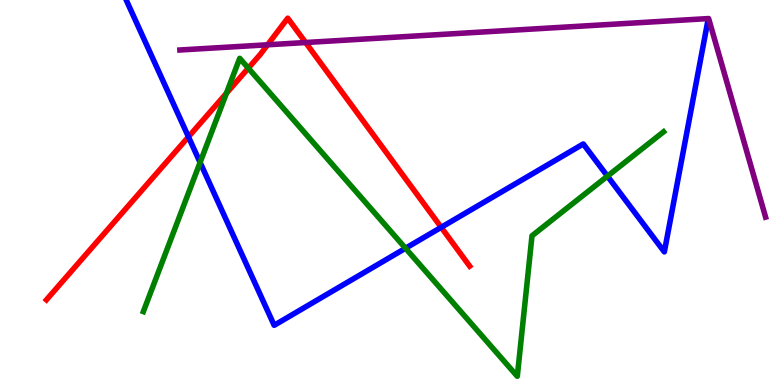[{'lines': ['blue', 'red'], 'intersections': [{'x': 2.43, 'y': 6.45}, {'x': 5.69, 'y': 4.1}]}, {'lines': ['green', 'red'], 'intersections': [{'x': 2.92, 'y': 7.58}, {'x': 3.2, 'y': 8.23}]}, {'lines': ['purple', 'red'], 'intersections': [{'x': 3.45, 'y': 8.84}, {'x': 3.94, 'y': 8.9}]}, {'lines': ['blue', 'green'], 'intersections': [{'x': 2.58, 'y': 5.78}, {'x': 5.23, 'y': 3.55}, {'x': 7.84, 'y': 5.42}]}, {'lines': ['blue', 'purple'], 'intersections': []}, {'lines': ['green', 'purple'], 'intersections': []}]